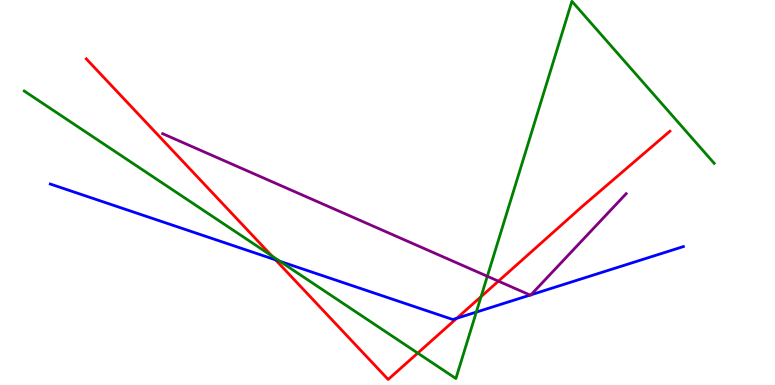[{'lines': ['blue', 'red'], 'intersections': [{'x': 3.56, 'y': 3.25}, {'x': 5.89, 'y': 1.73}]}, {'lines': ['green', 'red'], 'intersections': [{'x': 3.51, 'y': 3.35}, {'x': 5.39, 'y': 0.829}, {'x': 6.21, 'y': 2.3}]}, {'lines': ['purple', 'red'], 'intersections': [{'x': 6.43, 'y': 2.7}]}, {'lines': ['blue', 'green'], 'intersections': [{'x': 3.61, 'y': 3.21}, {'x': 6.15, 'y': 1.89}]}, {'lines': ['blue', 'purple'], 'intersections': [{'x': 6.84, 'y': 2.34}, {'x': 6.85, 'y': 2.34}]}, {'lines': ['green', 'purple'], 'intersections': [{'x': 6.29, 'y': 2.82}]}]